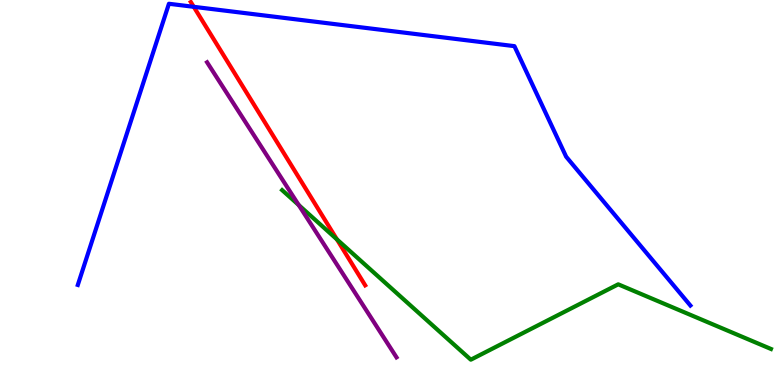[{'lines': ['blue', 'red'], 'intersections': [{'x': 2.5, 'y': 9.82}]}, {'lines': ['green', 'red'], 'intersections': [{'x': 4.35, 'y': 3.78}]}, {'lines': ['purple', 'red'], 'intersections': []}, {'lines': ['blue', 'green'], 'intersections': []}, {'lines': ['blue', 'purple'], 'intersections': []}, {'lines': ['green', 'purple'], 'intersections': [{'x': 3.85, 'y': 4.67}]}]